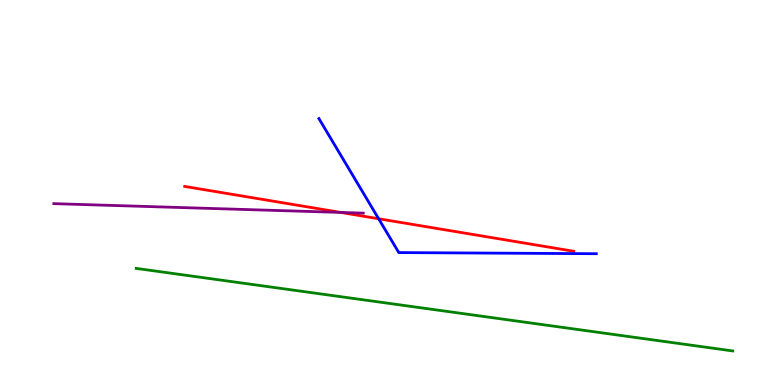[{'lines': ['blue', 'red'], 'intersections': [{'x': 4.89, 'y': 4.32}]}, {'lines': ['green', 'red'], 'intersections': []}, {'lines': ['purple', 'red'], 'intersections': [{'x': 4.4, 'y': 4.48}]}, {'lines': ['blue', 'green'], 'intersections': []}, {'lines': ['blue', 'purple'], 'intersections': []}, {'lines': ['green', 'purple'], 'intersections': []}]